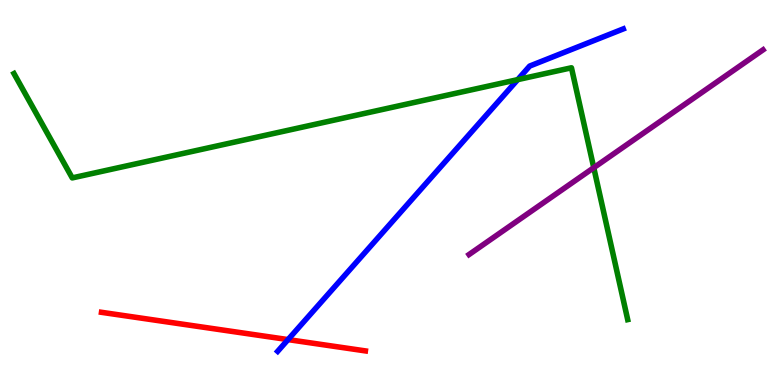[{'lines': ['blue', 'red'], 'intersections': [{'x': 3.72, 'y': 1.18}]}, {'lines': ['green', 'red'], 'intersections': []}, {'lines': ['purple', 'red'], 'intersections': []}, {'lines': ['blue', 'green'], 'intersections': [{'x': 6.68, 'y': 7.93}]}, {'lines': ['blue', 'purple'], 'intersections': []}, {'lines': ['green', 'purple'], 'intersections': [{'x': 7.66, 'y': 5.64}]}]